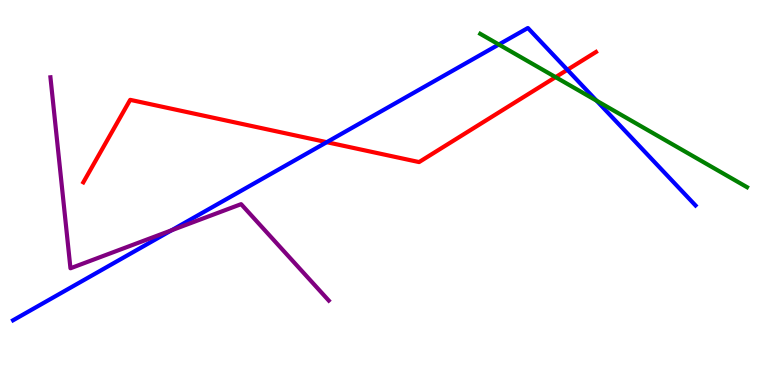[{'lines': ['blue', 'red'], 'intersections': [{'x': 4.22, 'y': 6.31}, {'x': 7.32, 'y': 8.19}]}, {'lines': ['green', 'red'], 'intersections': [{'x': 7.17, 'y': 8.0}]}, {'lines': ['purple', 'red'], 'intersections': []}, {'lines': ['blue', 'green'], 'intersections': [{'x': 6.44, 'y': 8.84}, {'x': 7.7, 'y': 7.38}]}, {'lines': ['blue', 'purple'], 'intersections': [{'x': 2.21, 'y': 4.02}]}, {'lines': ['green', 'purple'], 'intersections': []}]